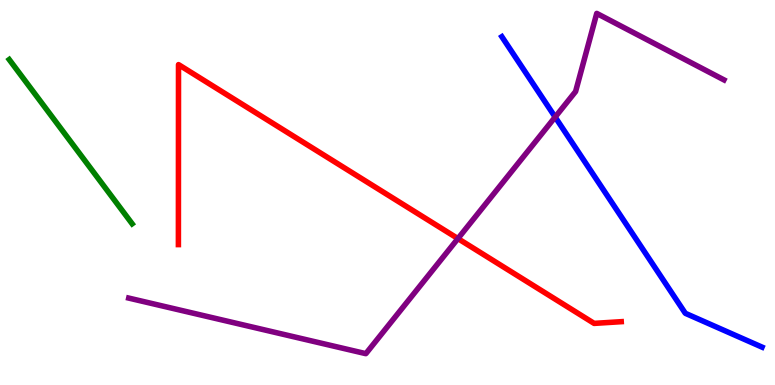[{'lines': ['blue', 'red'], 'intersections': []}, {'lines': ['green', 'red'], 'intersections': []}, {'lines': ['purple', 'red'], 'intersections': [{'x': 5.91, 'y': 3.8}]}, {'lines': ['blue', 'green'], 'intersections': []}, {'lines': ['blue', 'purple'], 'intersections': [{'x': 7.16, 'y': 6.96}]}, {'lines': ['green', 'purple'], 'intersections': []}]